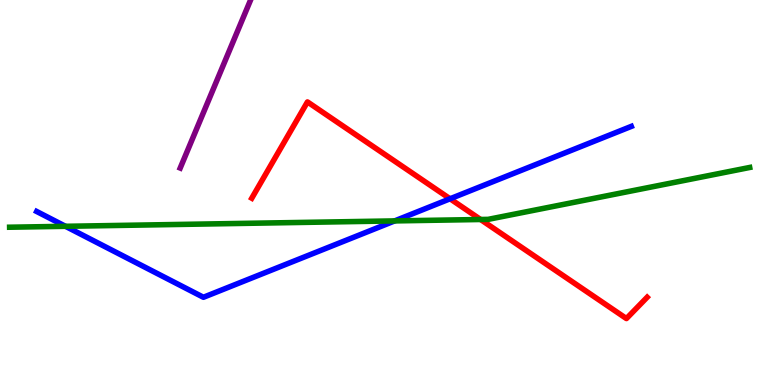[{'lines': ['blue', 'red'], 'intersections': [{'x': 5.81, 'y': 4.84}]}, {'lines': ['green', 'red'], 'intersections': [{'x': 6.2, 'y': 4.3}]}, {'lines': ['purple', 'red'], 'intersections': []}, {'lines': ['blue', 'green'], 'intersections': [{'x': 0.845, 'y': 4.12}, {'x': 5.09, 'y': 4.26}]}, {'lines': ['blue', 'purple'], 'intersections': []}, {'lines': ['green', 'purple'], 'intersections': []}]